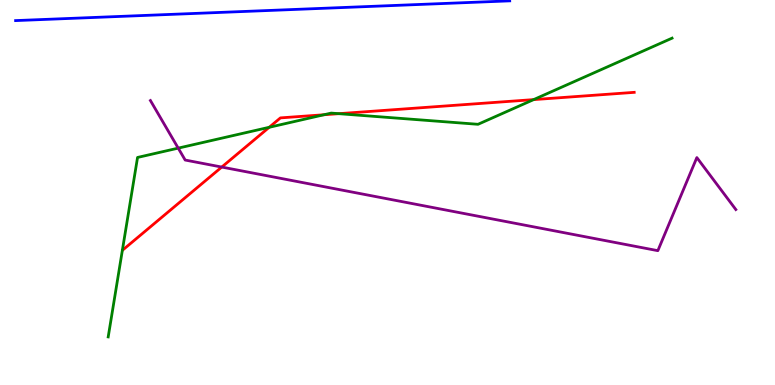[{'lines': ['blue', 'red'], 'intersections': []}, {'lines': ['green', 'red'], 'intersections': [{'x': 3.47, 'y': 6.69}, {'x': 4.18, 'y': 7.02}, {'x': 4.37, 'y': 7.05}, {'x': 6.89, 'y': 7.41}]}, {'lines': ['purple', 'red'], 'intersections': [{'x': 2.86, 'y': 5.66}]}, {'lines': ['blue', 'green'], 'intersections': []}, {'lines': ['blue', 'purple'], 'intersections': []}, {'lines': ['green', 'purple'], 'intersections': [{'x': 2.3, 'y': 6.15}]}]